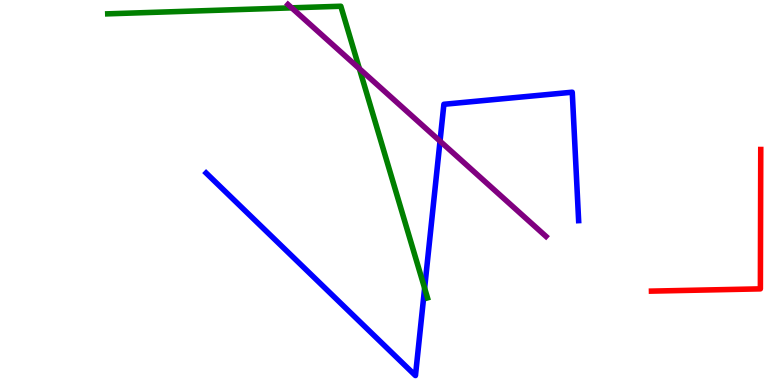[{'lines': ['blue', 'red'], 'intersections': []}, {'lines': ['green', 'red'], 'intersections': []}, {'lines': ['purple', 'red'], 'intersections': []}, {'lines': ['blue', 'green'], 'intersections': [{'x': 5.48, 'y': 2.52}]}, {'lines': ['blue', 'purple'], 'intersections': [{'x': 5.68, 'y': 6.33}]}, {'lines': ['green', 'purple'], 'intersections': [{'x': 3.76, 'y': 9.8}, {'x': 4.64, 'y': 8.22}]}]